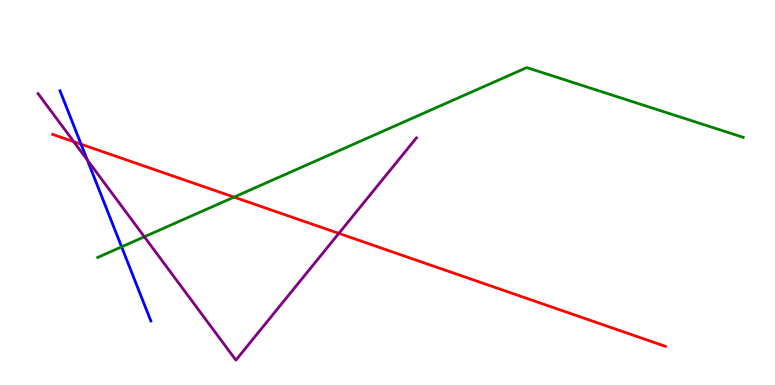[{'lines': ['blue', 'red'], 'intersections': [{'x': 1.05, 'y': 6.25}]}, {'lines': ['green', 'red'], 'intersections': [{'x': 3.02, 'y': 4.88}]}, {'lines': ['purple', 'red'], 'intersections': [{'x': 0.952, 'y': 6.32}, {'x': 4.37, 'y': 3.94}]}, {'lines': ['blue', 'green'], 'intersections': [{'x': 1.57, 'y': 3.59}]}, {'lines': ['blue', 'purple'], 'intersections': [{'x': 1.13, 'y': 5.85}]}, {'lines': ['green', 'purple'], 'intersections': [{'x': 1.86, 'y': 3.85}]}]